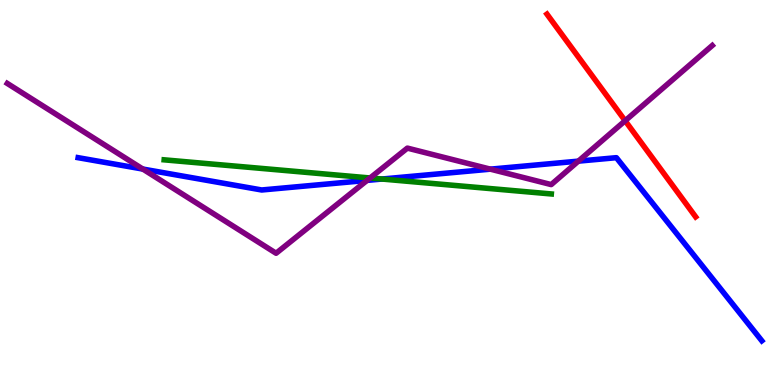[{'lines': ['blue', 'red'], 'intersections': []}, {'lines': ['green', 'red'], 'intersections': []}, {'lines': ['purple', 'red'], 'intersections': [{'x': 8.07, 'y': 6.86}]}, {'lines': ['blue', 'green'], 'intersections': [{'x': 4.93, 'y': 5.35}]}, {'lines': ['blue', 'purple'], 'intersections': [{'x': 1.84, 'y': 5.61}, {'x': 4.74, 'y': 5.31}, {'x': 6.33, 'y': 5.61}, {'x': 7.46, 'y': 5.81}]}, {'lines': ['green', 'purple'], 'intersections': [{'x': 4.78, 'y': 5.38}]}]